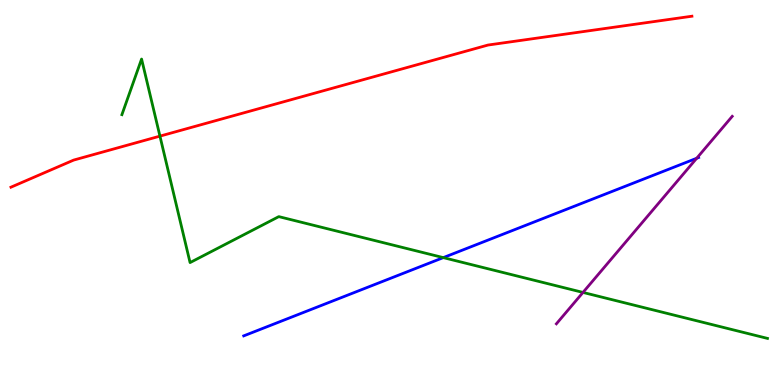[{'lines': ['blue', 'red'], 'intersections': []}, {'lines': ['green', 'red'], 'intersections': [{'x': 2.06, 'y': 6.46}]}, {'lines': ['purple', 'red'], 'intersections': []}, {'lines': ['blue', 'green'], 'intersections': [{'x': 5.72, 'y': 3.31}]}, {'lines': ['blue', 'purple'], 'intersections': [{'x': 8.99, 'y': 5.89}]}, {'lines': ['green', 'purple'], 'intersections': [{'x': 7.52, 'y': 2.4}]}]